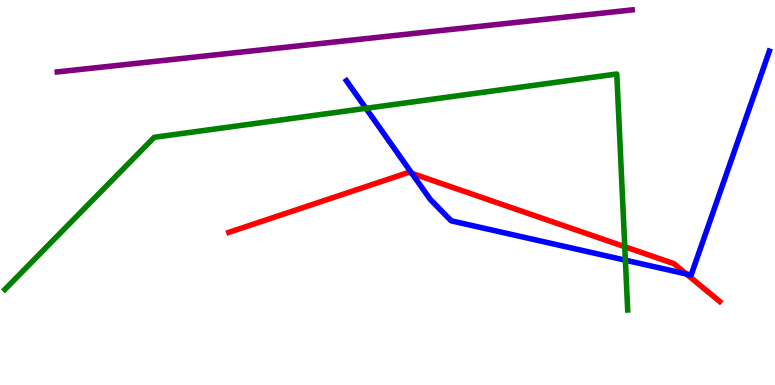[{'lines': ['blue', 'red'], 'intersections': [{'x': 5.31, 'y': 5.5}, {'x': 8.86, 'y': 2.88}]}, {'lines': ['green', 'red'], 'intersections': [{'x': 8.06, 'y': 3.59}]}, {'lines': ['purple', 'red'], 'intersections': []}, {'lines': ['blue', 'green'], 'intersections': [{'x': 4.72, 'y': 7.19}, {'x': 8.07, 'y': 3.24}]}, {'lines': ['blue', 'purple'], 'intersections': []}, {'lines': ['green', 'purple'], 'intersections': []}]